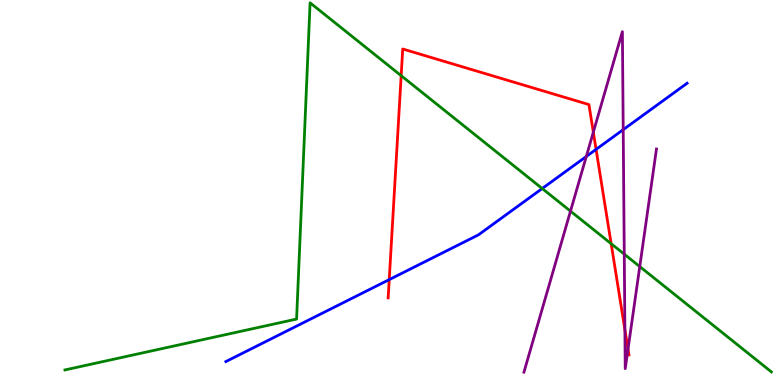[{'lines': ['blue', 'red'], 'intersections': [{'x': 5.02, 'y': 2.74}, {'x': 7.69, 'y': 6.12}]}, {'lines': ['green', 'red'], 'intersections': [{'x': 5.18, 'y': 8.03}, {'x': 7.89, 'y': 3.67}]}, {'lines': ['purple', 'red'], 'intersections': [{'x': 7.66, 'y': 6.57}, {'x': 8.06, 'y': 1.44}, {'x': 8.1, 'y': 0.932}]}, {'lines': ['blue', 'green'], 'intersections': [{'x': 7.0, 'y': 5.1}]}, {'lines': ['blue', 'purple'], 'intersections': [{'x': 7.57, 'y': 5.94}, {'x': 8.04, 'y': 6.63}]}, {'lines': ['green', 'purple'], 'intersections': [{'x': 7.36, 'y': 4.52}, {'x': 8.06, 'y': 3.4}, {'x': 8.25, 'y': 3.08}]}]